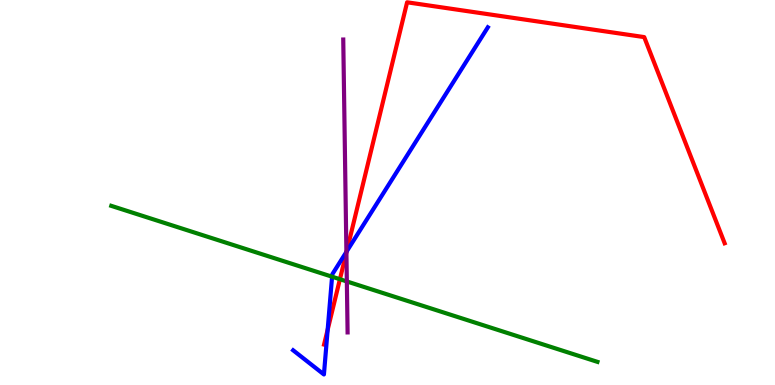[{'lines': ['blue', 'red'], 'intersections': [{'x': 4.23, 'y': 1.44}, {'x': 4.47, 'y': 3.47}]}, {'lines': ['green', 'red'], 'intersections': [{'x': 4.39, 'y': 2.75}]}, {'lines': ['purple', 'red'], 'intersections': [{'x': 4.47, 'y': 3.44}]}, {'lines': ['blue', 'green'], 'intersections': [{'x': 4.28, 'y': 2.81}]}, {'lines': ['blue', 'purple'], 'intersections': [{'x': 4.47, 'y': 3.46}]}, {'lines': ['green', 'purple'], 'intersections': [{'x': 4.48, 'y': 2.69}]}]